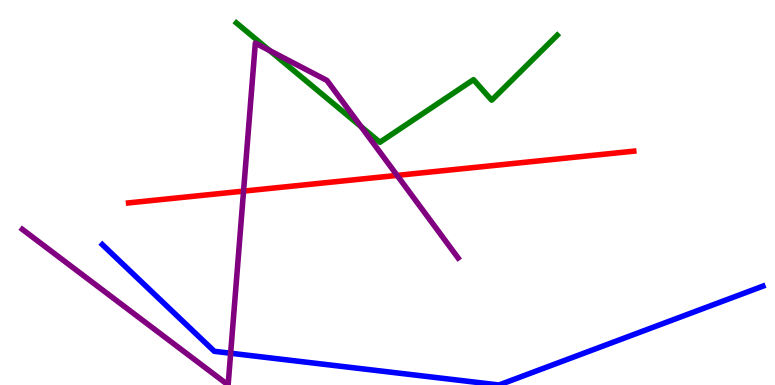[{'lines': ['blue', 'red'], 'intersections': []}, {'lines': ['green', 'red'], 'intersections': []}, {'lines': ['purple', 'red'], 'intersections': [{'x': 3.14, 'y': 5.04}, {'x': 5.12, 'y': 5.44}]}, {'lines': ['blue', 'green'], 'intersections': []}, {'lines': ['blue', 'purple'], 'intersections': [{'x': 2.98, 'y': 0.825}]}, {'lines': ['green', 'purple'], 'intersections': [{'x': 3.48, 'y': 8.69}, {'x': 4.66, 'y': 6.71}]}]